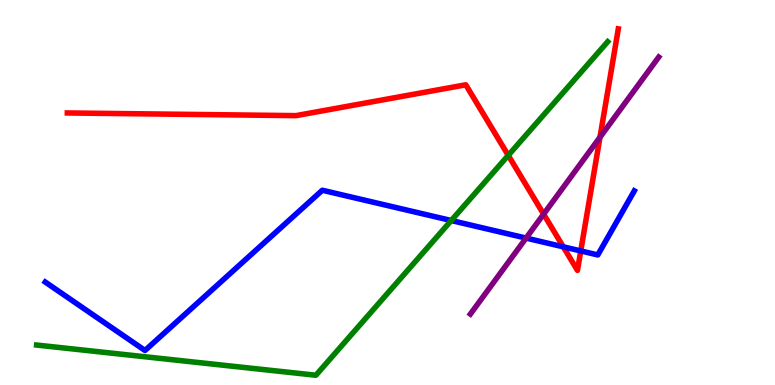[{'lines': ['blue', 'red'], 'intersections': [{'x': 7.27, 'y': 3.59}, {'x': 7.49, 'y': 3.48}]}, {'lines': ['green', 'red'], 'intersections': [{'x': 6.56, 'y': 5.96}]}, {'lines': ['purple', 'red'], 'intersections': [{'x': 7.01, 'y': 4.44}, {'x': 7.74, 'y': 6.44}]}, {'lines': ['blue', 'green'], 'intersections': [{'x': 5.82, 'y': 4.27}]}, {'lines': ['blue', 'purple'], 'intersections': [{'x': 6.79, 'y': 3.82}]}, {'lines': ['green', 'purple'], 'intersections': []}]